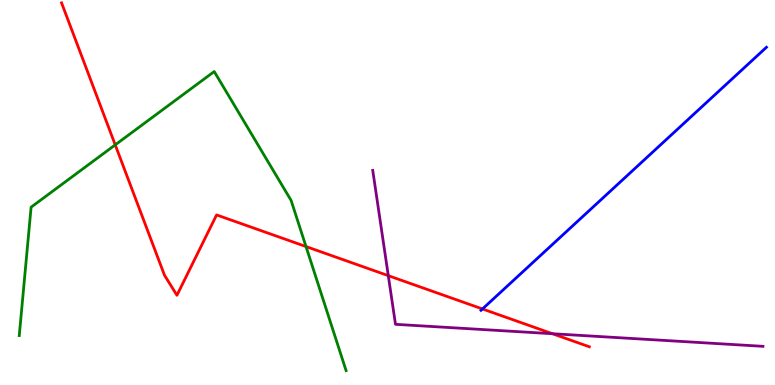[{'lines': ['blue', 'red'], 'intersections': [{'x': 6.23, 'y': 1.98}]}, {'lines': ['green', 'red'], 'intersections': [{'x': 1.49, 'y': 6.24}, {'x': 3.95, 'y': 3.6}]}, {'lines': ['purple', 'red'], 'intersections': [{'x': 5.01, 'y': 2.84}, {'x': 7.13, 'y': 1.33}]}, {'lines': ['blue', 'green'], 'intersections': []}, {'lines': ['blue', 'purple'], 'intersections': []}, {'lines': ['green', 'purple'], 'intersections': []}]